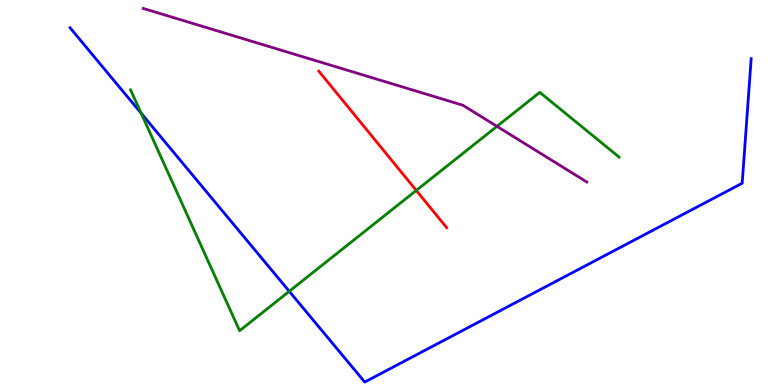[{'lines': ['blue', 'red'], 'intersections': []}, {'lines': ['green', 'red'], 'intersections': [{'x': 5.37, 'y': 5.05}]}, {'lines': ['purple', 'red'], 'intersections': []}, {'lines': ['blue', 'green'], 'intersections': [{'x': 1.82, 'y': 7.06}, {'x': 3.73, 'y': 2.43}]}, {'lines': ['blue', 'purple'], 'intersections': []}, {'lines': ['green', 'purple'], 'intersections': [{'x': 6.41, 'y': 6.72}]}]